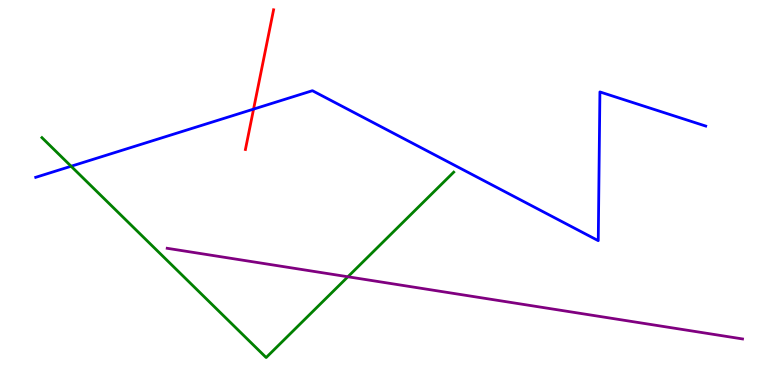[{'lines': ['blue', 'red'], 'intersections': [{'x': 3.27, 'y': 7.17}]}, {'lines': ['green', 'red'], 'intersections': []}, {'lines': ['purple', 'red'], 'intersections': []}, {'lines': ['blue', 'green'], 'intersections': [{'x': 0.917, 'y': 5.68}]}, {'lines': ['blue', 'purple'], 'intersections': []}, {'lines': ['green', 'purple'], 'intersections': [{'x': 4.49, 'y': 2.81}]}]